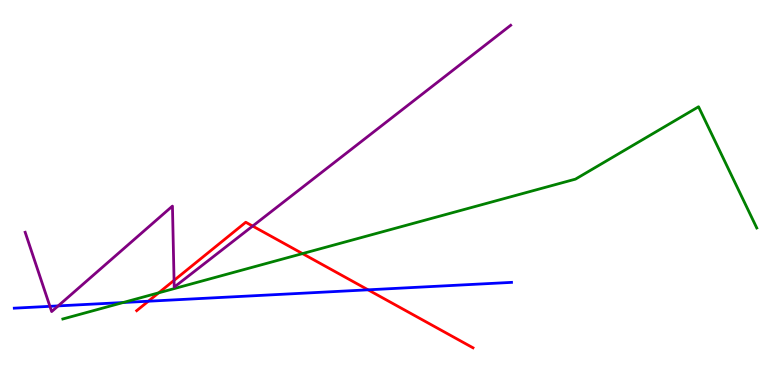[{'lines': ['blue', 'red'], 'intersections': [{'x': 1.91, 'y': 2.18}, {'x': 4.75, 'y': 2.47}]}, {'lines': ['green', 'red'], 'intersections': [{'x': 2.05, 'y': 2.39}, {'x': 3.9, 'y': 3.41}]}, {'lines': ['purple', 'red'], 'intersections': [{'x': 2.25, 'y': 2.72}, {'x': 3.26, 'y': 4.13}]}, {'lines': ['blue', 'green'], 'intersections': [{'x': 1.59, 'y': 2.14}]}, {'lines': ['blue', 'purple'], 'intersections': [{'x': 0.644, 'y': 2.04}, {'x': 0.751, 'y': 2.05}]}, {'lines': ['green', 'purple'], 'intersections': []}]